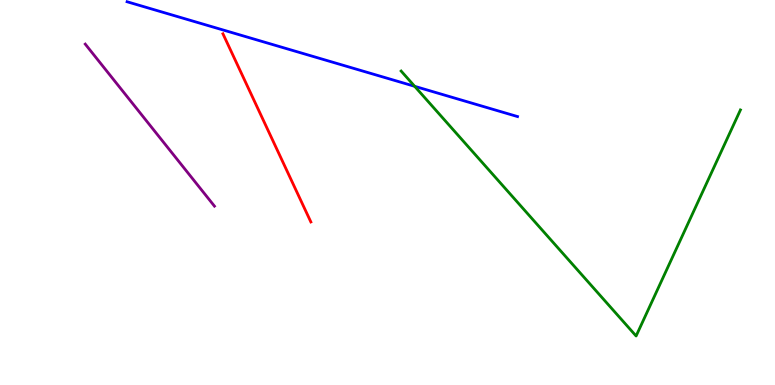[{'lines': ['blue', 'red'], 'intersections': []}, {'lines': ['green', 'red'], 'intersections': []}, {'lines': ['purple', 'red'], 'intersections': []}, {'lines': ['blue', 'green'], 'intersections': [{'x': 5.35, 'y': 7.76}]}, {'lines': ['blue', 'purple'], 'intersections': []}, {'lines': ['green', 'purple'], 'intersections': []}]